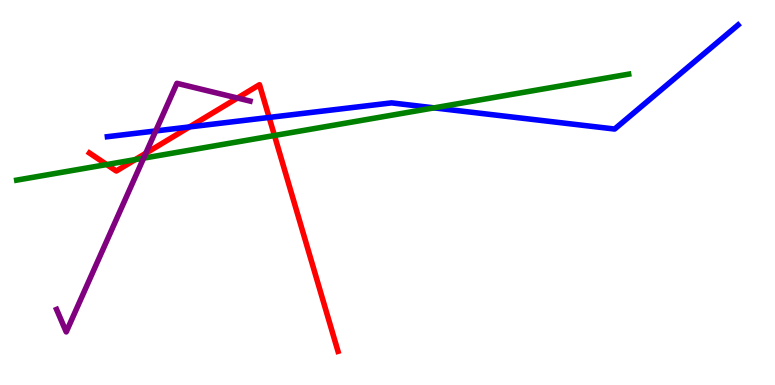[{'lines': ['blue', 'red'], 'intersections': [{'x': 2.44, 'y': 6.7}, {'x': 3.47, 'y': 6.95}]}, {'lines': ['green', 'red'], 'intersections': [{'x': 1.38, 'y': 5.73}, {'x': 1.75, 'y': 5.85}, {'x': 3.54, 'y': 6.48}]}, {'lines': ['purple', 'red'], 'intersections': [{'x': 1.88, 'y': 6.02}, {'x': 3.06, 'y': 7.45}]}, {'lines': ['blue', 'green'], 'intersections': [{'x': 5.6, 'y': 7.2}]}, {'lines': ['blue', 'purple'], 'intersections': [{'x': 2.01, 'y': 6.6}]}, {'lines': ['green', 'purple'], 'intersections': [{'x': 1.85, 'y': 5.89}]}]